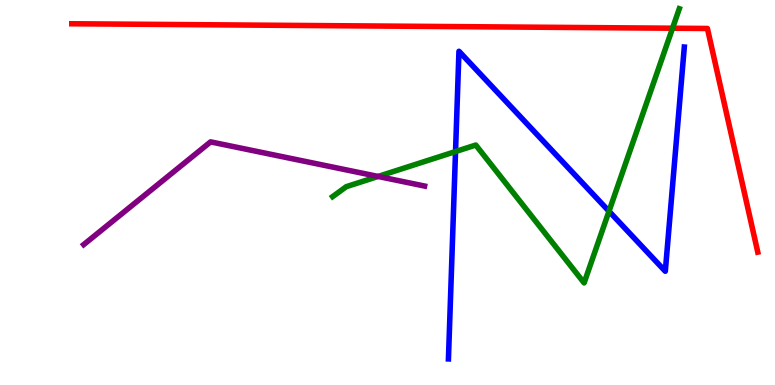[{'lines': ['blue', 'red'], 'intersections': []}, {'lines': ['green', 'red'], 'intersections': [{'x': 8.68, 'y': 9.27}]}, {'lines': ['purple', 'red'], 'intersections': []}, {'lines': ['blue', 'green'], 'intersections': [{'x': 5.88, 'y': 6.06}, {'x': 7.86, 'y': 4.51}]}, {'lines': ['blue', 'purple'], 'intersections': []}, {'lines': ['green', 'purple'], 'intersections': [{'x': 4.88, 'y': 5.42}]}]